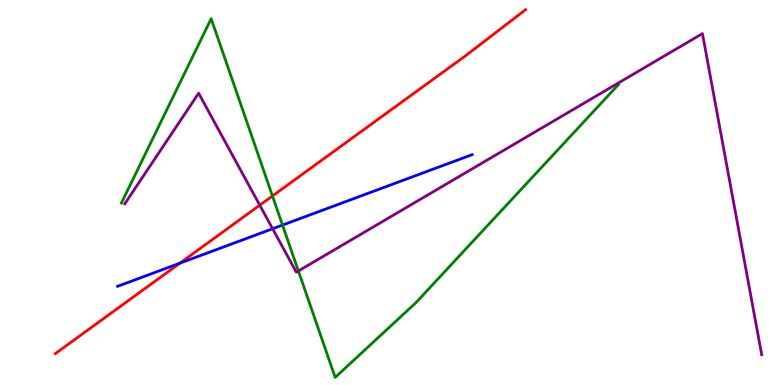[{'lines': ['blue', 'red'], 'intersections': [{'x': 2.32, 'y': 3.16}]}, {'lines': ['green', 'red'], 'intersections': [{'x': 3.52, 'y': 4.91}]}, {'lines': ['purple', 'red'], 'intersections': [{'x': 3.35, 'y': 4.67}]}, {'lines': ['blue', 'green'], 'intersections': [{'x': 3.65, 'y': 4.15}]}, {'lines': ['blue', 'purple'], 'intersections': [{'x': 3.52, 'y': 4.06}]}, {'lines': ['green', 'purple'], 'intersections': [{'x': 3.85, 'y': 2.96}]}]